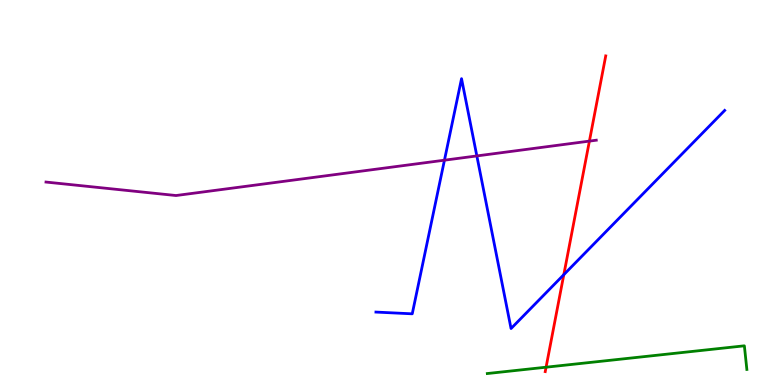[{'lines': ['blue', 'red'], 'intersections': [{'x': 7.27, 'y': 2.87}]}, {'lines': ['green', 'red'], 'intersections': [{'x': 7.05, 'y': 0.462}]}, {'lines': ['purple', 'red'], 'intersections': [{'x': 7.61, 'y': 6.33}]}, {'lines': ['blue', 'green'], 'intersections': []}, {'lines': ['blue', 'purple'], 'intersections': [{'x': 5.73, 'y': 5.84}, {'x': 6.15, 'y': 5.95}]}, {'lines': ['green', 'purple'], 'intersections': []}]